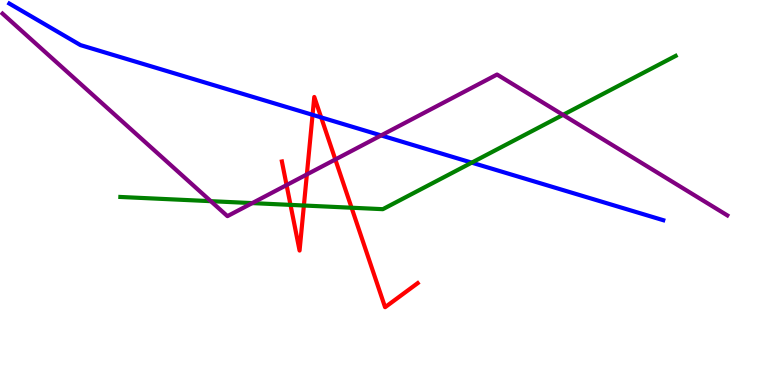[{'lines': ['blue', 'red'], 'intersections': [{'x': 4.03, 'y': 7.02}, {'x': 4.14, 'y': 6.95}]}, {'lines': ['green', 'red'], 'intersections': [{'x': 3.75, 'y': 4.68}, {'x': 3.92, 'y': 4.66}, {'x': 4.54, 'y': 4.6}]}, {'lines': ['purple', 'red'], 'intersections': [{'x': 3.7, 'y': 5.19}, {'x': 3.96, 'y': 5.47}, {'x': 4.33, 'y': 5.86}]}, {'lines': ['blue', 'green'], 'intersections': [{'x': 6.09, 'y': 5.78}]}, {'lines': ['blue', 'purple'], 'intersections': [{'x': 4.92, 'y': 6.48}]}, {'lines': ['green', 'purple'], 'intersections': [{'x': 2.72, 'y': 4.77}, {'x': 3.25, 'y': 4.72}, {'x': 7.26, 'y': 7.02}]}]